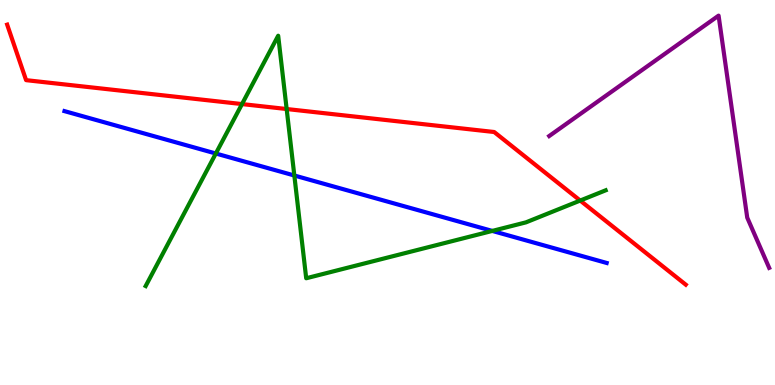[{'lines': ['blue', 'red'], 'intersections': []}, {'lines': ['green', 'red'], 'intersections': [{'x': 3.12, 'y': 7.3}, {'x': 3.7, 'y': 7.17}, {'x': 7.49, 'y': 4.79}]}, {'lines': ['purple', 'red'], 'intersections': []}, {'lines': ['blue', 'green'], 'intersections': [{'x': 2.78, 'y': 6.01}, {'x': 3.8, 'y': 5.44}, {'x': 6.35, 'y': 4.0}]}, {'lines': ['blue', 'purple'], 'intersections': []}, {'lines': ['green', 'purple'], 'intersections': []}]